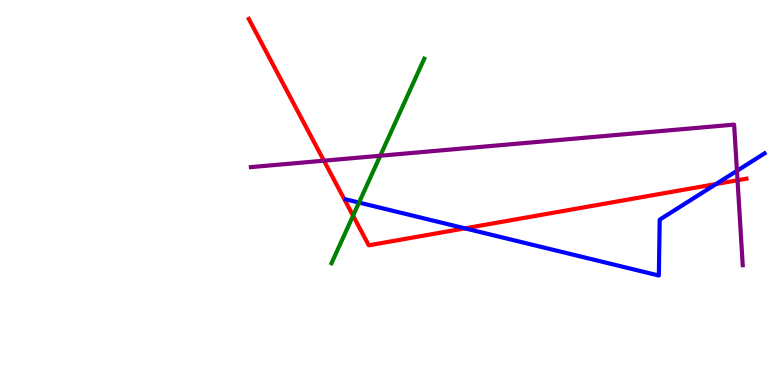[{'lines': ['blue', 'red'], 'intersections': [{'x': 6.0, 'y': 4.07}, {'x': 9.24, 'y': 5.22}]}, {'lines': ['green', 'red'], 'intersections': [{'x': 4.56, 'y': 4.4}]}, {'lines': ['purple', 'red'], 'intersections': [{'x': 4.18, 'y': 5.83}, {'x': 9.52, 'y': 5.32}]}, {'lines': ['blue', 'green'], 'intersections': [{'x': 4.63, 'y': 4.74}]}, {'lines': ['blue', 'purple'], 'intersections': [{'x': 9.51, 'y': 5.56}]}, {'lines': ['green', 'purple'], 'intersections': [{'x': 4.91, 'y': 5.95}]}]